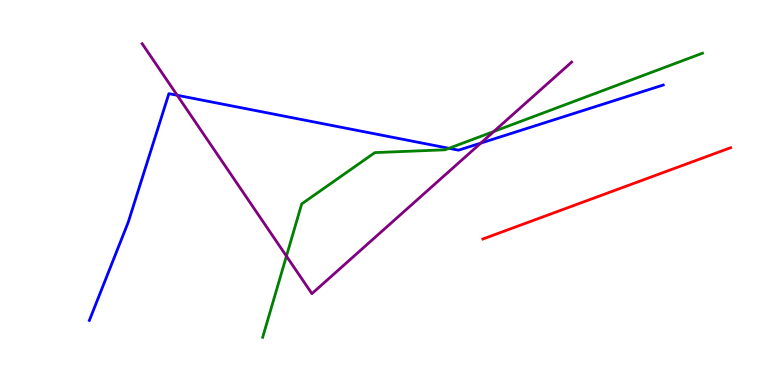[{'lines': ['blue', 'red'], 'intersections': []}, {'lines': ['green', 'red'], 'intersections': []}, {'lines': ['purple', 'red'], 'intersections': []}, {'lines': ['blue', 'green'], 'intersections': [{'x': 5.79, 'y': 6.15}]}, {'lines': ['blue', 'purple'], 'intersections': [{'x': 2.29, 'y': 7.53}, {'x': 6.2, 'y': 6.28}]}, {'lines': ['green', 'purple'], 'intersections': [{'x': 3.7, 'y': 3.35}, {'x': 6.37, 'y': 6.59}]}]